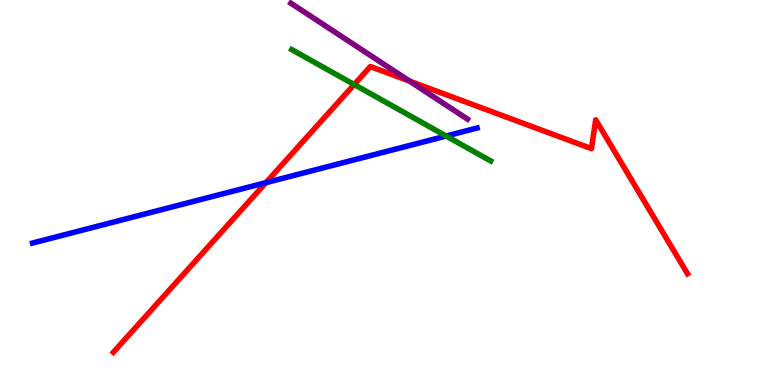[{'lines': ['blue', 'red'], 'intersections': [{'x': 3.43, 'y': 5.26}]}, {'lines': ['green', 'red'], 'intersections': [{'x': 4.57, 'y': 7.8}]}, {'lines': ['purple', 'red'], 'intersections': [{'x': 5.29, 'y': 7.89}]}, {'lines': ['blue', 'green'], 'intersections': [{'x': 5.76, 'y': 6.47}]}, {'lines': ['blue', 'purple'], 'intersections': []}, {'lines': ['green', 'purple'], 'intersections': []}]